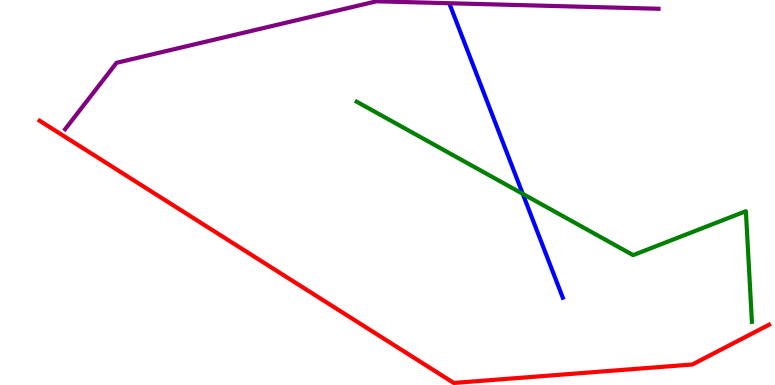[{'lines': ['blue', 'red'], 'intersections': []}, {'lines': ['green', 'red'], 'intersections': []}, {'lines': ['purple', 'red'], 'intersections': []}, {'lines': ['blue', 'green'], 'intersections': [{'x': 6.75, 'y': 4.96}]}, {'lines': ['blue', 'purple'], 'intersections': []}, {'lines': ['green', 'purple'], 'intersections': []}]